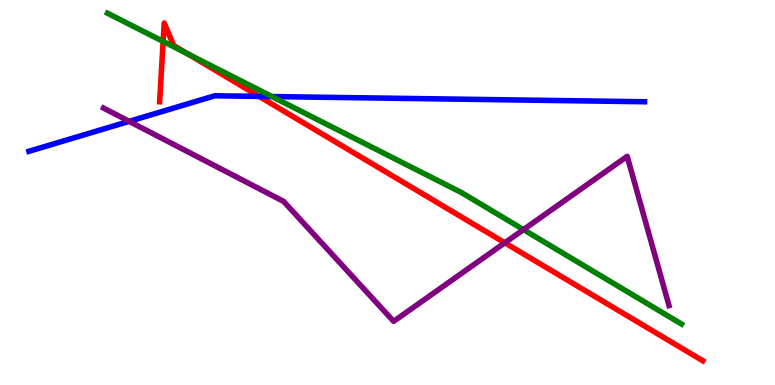[{'lines': ['blue', 'red'], 'intersections': [{'x': 3.34, 'y': 7.5}]}, {'lines': ['green', 'red'], 'intersections': [{'x': 2.11, 'y': 8.92}, {'x': 2.42, 'y': 8.6}]}, {'lines': ['purple', 'red'], 'intersections': [{'x': 6.51, 'y': 3.69}]}, {'lines': ['blue', 'green'], 'intersections': [{'x': 3.51, 'y': 7.49}]}, {'lines': ['blue', 'purple'], 'intersections': [{'x': 1.67, 'y': 6.85}]}, {'lines': ['green', 'purple'], 'intersections': [{'x': 6.75, 'y': 4.04}]}]